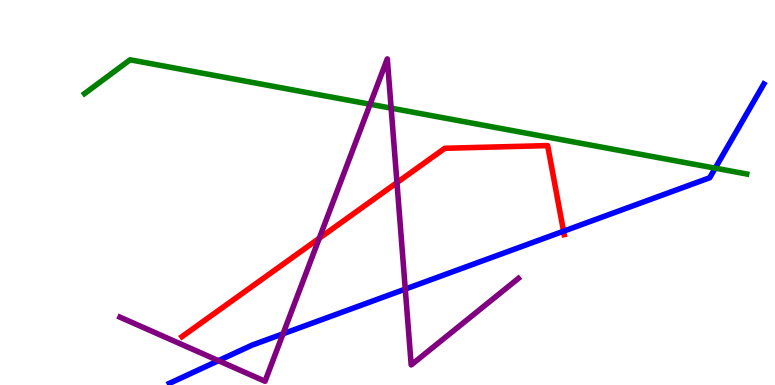[{'lines': ['blue', 'red'], 'intersections': [{'x': 7.27, 'y': 3.99}]}, {'lines': ['green', 'red'], 'intersections': []}, {'lines': ['purple', 'red'], 'intersections': [{'x': 4.12, 'y': 3.81}, {'x': 5.12, 'y': 5.26}]}, {'lines': ['blue', 'green'], 'intersections': [{'x': 9.23, 'y': 5.63}]}, {'lines': ['blue', 'purple'], 'intersections': [{'x': 2.82, 'y': 0.632}, {'x': 3.65, 'y': 1.33}, {'x': 5.23, 'y': 2.49}]}, {'lines': ['green', 'purple'], 'intersections': [{'x': 4.78, 'y': 7.29}, {'x': 5.05, 'y': 7.19}]}]